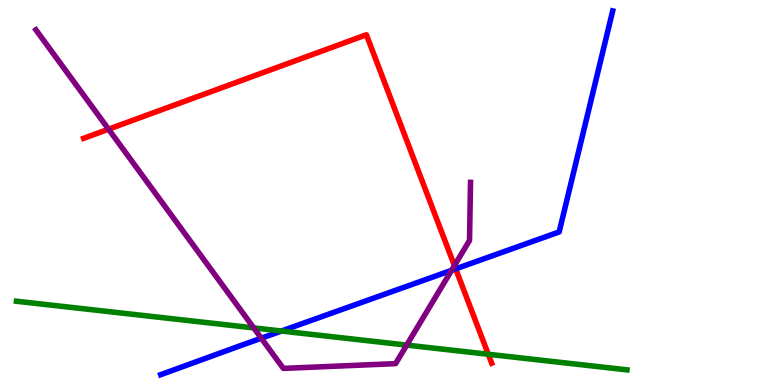[{'lines': ['blue', 'red'], 'intersections': [{'x': 5.88, 'y': 3.02}]}, {'lines': ['green', 'red'], 'intersections': [{'x': 6.3, 'y': 0.798}]}, {'lines': ['purple', 'red'], 'intersections': [{'x': 1.4, 'y': 6.64}, {'x': 5.86, 'y': 3.1}]}, {'lines': ['blue', 'green'], 'intersections': [{'x': 3.63, 'y': 1.4}]}, {'lines': ['blue', 'purple'], 'intersections': [{'x': 3.37, 'y': 1.22}, {'x': 5.83, 'y': 2.98}]}, {'lines': ['green', 'purple'], 'intersections': [{'x': 3.27, 'y': 1.48}, {'x': 5.25, 'y': 1.04}]}]